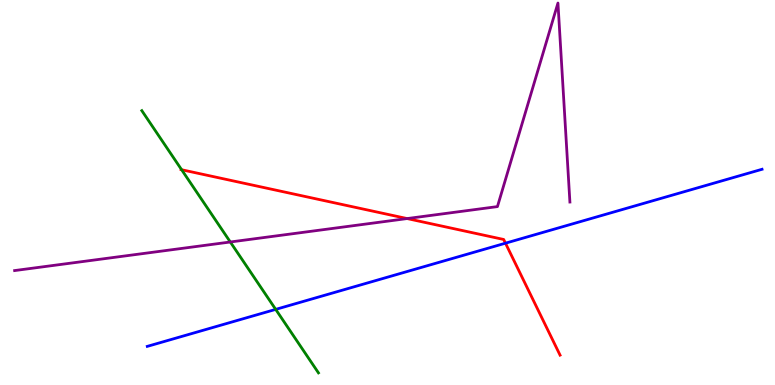[{'lines': ['blue', 'red'], 'intersections': [{'x': 6.52, 'y': 3.68}]}, {'lines': ['green', 'red'], 'intersections': [{'x': 2.34, 'y': 5.59}]}, {'lines': ['purple', 'red'], 'intersections': [{'x': 5.25, 'y': 4.32}]}, {'lines': ['blue', 'green'], 'intersections': [{'x': 3.56, 'y': 1.96}]}, {'lines': ['blue', 'purple'], 'intersections': []}, {'lines': ['green', 'purple'], 'intersections': [{'x': 2.97, 'y': 3.71}]}]